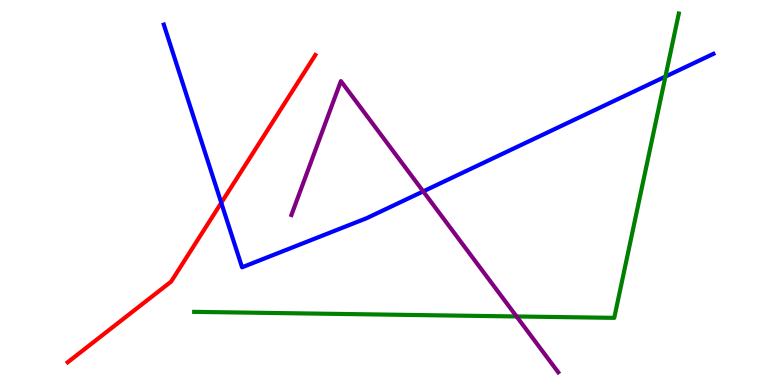[{'lines': ['blue', 'red'], 'intersections': [{'x': 2.86, 'y': 4.73}]}, {'lines': ['green', 'red'], 'intersections': []}, {'lines': ['purple', 'red'], 'intersections': []}, {'lines': ['blue', 'green'], 'intersections': [{'x': 8.59, 'y': 8.01}]}, {'lines': ['blue', 'purple'], 'intersections': [{'x': 5.46, 'y': 5.03}]}, {'lines': ['green', 'purple'], 'intersections': [{'x': 6.67, 'y': 1.78}]}]